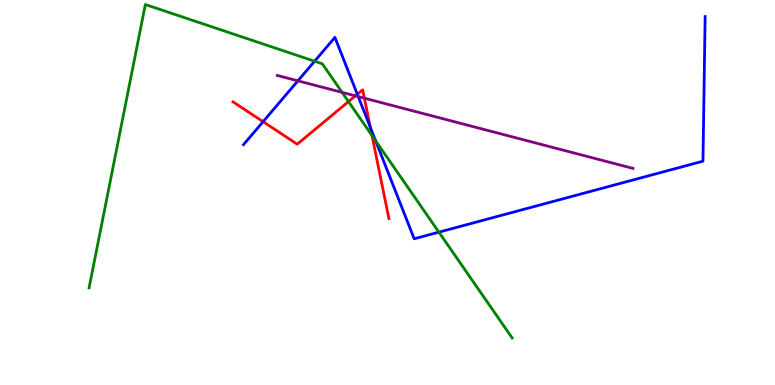[{'lines': ['blue', 'red'], 'intersections': [{'x': 3.39, 'y': 6.84}, {'x': 4.61, 'y': 7.55}, {'x': 4.78, 'y': 6.69}]}, {'lines': ['green', 'red'], 'intersections': [{'x': 4.5, 'y': 7.36}, {'x': 4.8, 'y': 6.48}]}, {'lines': ['purple', 'red'], 'intersections': [{'x': 4.59, 'y': 7.51}, {'x': 4.7, 'y': 7.45}]}, {'lines': ['blue', 'green'], 'intersections': [{'x': 4.06, 'y': 8.41}, {'x': 4.85, 'y': 6.34}, {'x': 5.66, 'y': 3.97}]}, {'lines': ['blue', 'purple'], 'intersections': [{'x': 3.84, 'y': 7.9}, {'x': 4.62, 'y': 7.49}]}, {'lines': ['green', 'purple'], 'intersections': [{'x': 4.41, 'y': 7.6}]}]